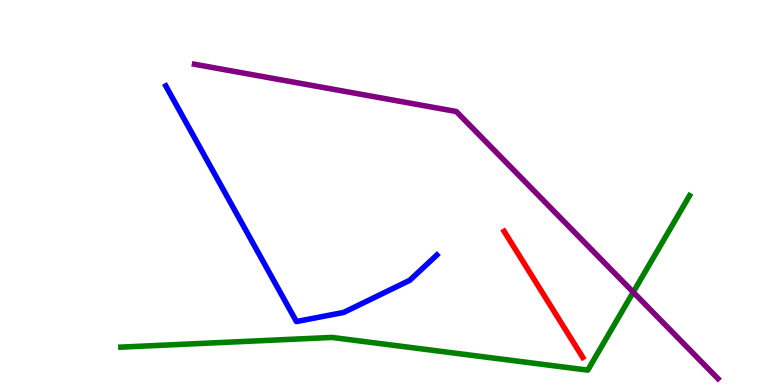[{'lines': ['blue', 'red'], 'intersections': []}, {'lines': ['green', 'red'], 'intersections': []}, {'lines': ['purple', 'red'], 'intersections': []}, {'lines': ['blue', 'green'], 'intersections': []}, {'lines': ['blue', 'purple'], 'intersections': []}, {'lines': ['green', 'purple'], 'intersections': [{'x': 8.17, 'y': 2.41}]}]